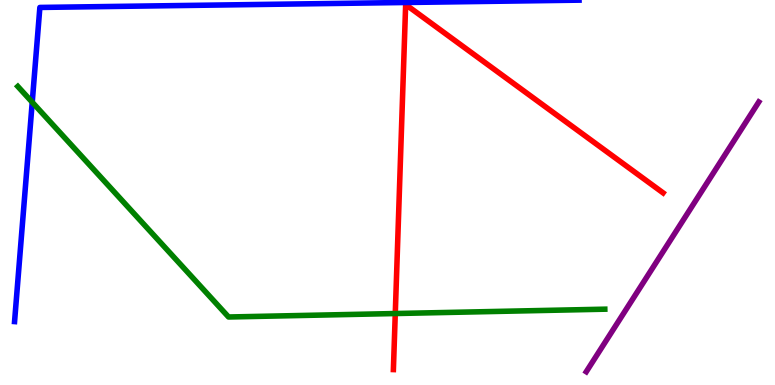[{'lines': ['blue', 'red'], 'intersections': []}, {'lines': ['green', 'red'], 'intersections': [{'x': 5.1, 'y': 1.86}]}, {'lines': ['purple', 'red'], 'intersections': []}, {'lines': ['blue', 'green'], 'intersections': [{'x': 0.416, 'y': 7.34}]}, {'lines': ['blue', 'purple'], 'intersections': []}, {'lines': ['green', 'purple'], 'intersections': []}]